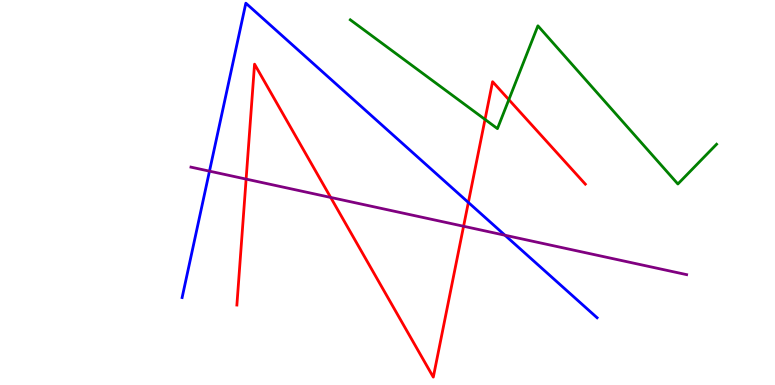[{'lines': ['blue', 'red'], 'intersections': [{'x': 6.04, 'y': 4.74}]}, {'lines': ['green', 'red'], 'intersections': [{'x': 6.26, 'y': 6.9}, {'x': 6.57, 'y': 7.41}]}, {'lines': ['purple', 'red'], 'intersections': [{'x': 3.18, 'y': 5.35}, {'x': 4.27, 'y': 4.87}, {'x': 5.98, 'y': 4.12}]}, {'lines': ['blue', 'green'], 'intersections': []}, {'lines': ['blue', 'purple'], 'intersections': [{'x': 2.7, 'y': 5.55}, {'x': 6.52, 'y': 3.89}]}, {'lines': ['green', 'purple'], 'intersections': []}]